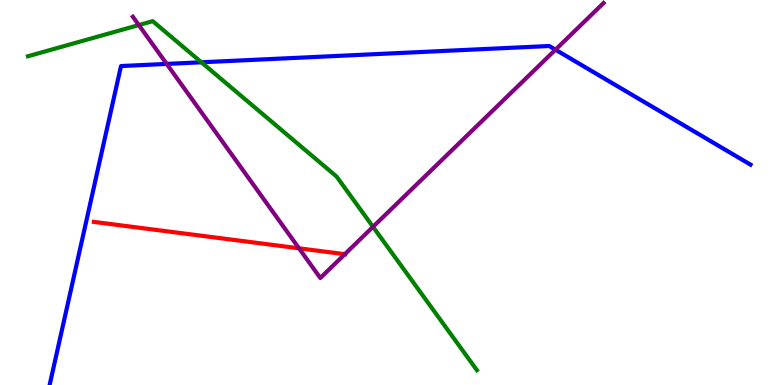[{'lines': ['blue', 'red'], 'intersections': []}, {'lines': ['green', 'red'], 'intersections': []}, {'lines': ['purple', 'red'], 'intersections': [{'x': 3.86, 'y': 3.55}, {'x': 4.45, 'y': 3.4}]}, {'lines': ['blue', 'green'], 'intersections': [{'x': 2.6, 'y': 8.38}]}, {'lines': ['blue', 'purple'], 'intersections': [{'x': 2.15, 'y': 8.34}, {'x': 7.17, 'y': 8.71}]}, {'lines': ['green', 'purple'], 'intersections': [{'x': 1.79, 'y': 9.35}, {'x': 4.81, 'y': 4.11}]}]